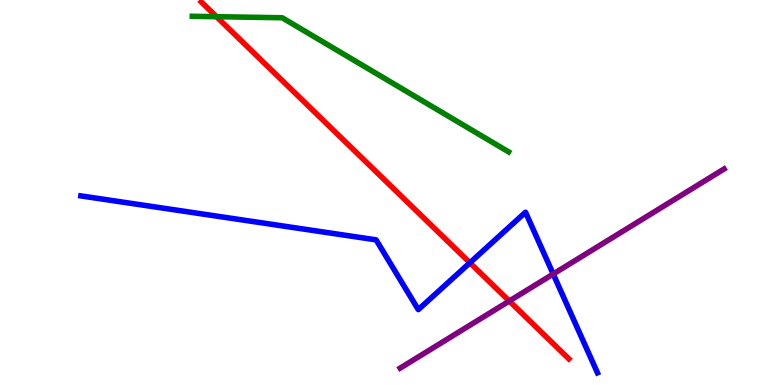[{'lines': ['blue', 'red'], 'intersections': [{'x': 6.06, 'y': 3.17}]}, {'lines': ['green', 'red'], 'intersections': [{'x': 2.79, 'y': 9.57}]}, {'lines': ['purple', 'red'], 'intersections': [{'x': 6.57, 'y': 2.18}]}, {'lines': ['blue', 'green'], 'intersections': []}, {'lines': ['blue', 'purple'], 'intersections': [{'x': 7.14, 'y': 2.88}]}, {'lines': ['green', 'purple'], 'intersections': []}]